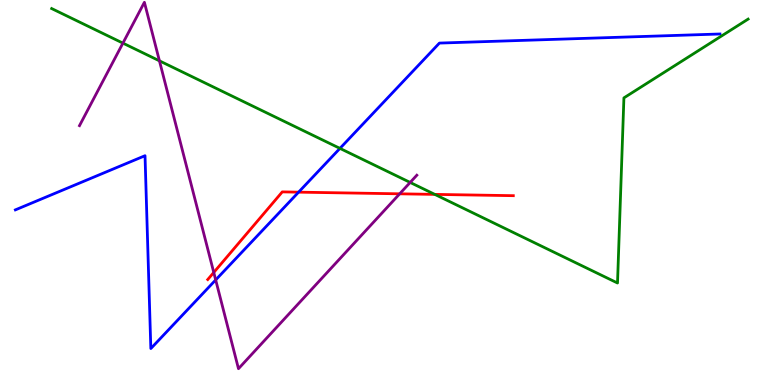[{'lines': ['blue', 'red'], 'intersections': [{'x': 3.85, 'y': 5.01}]}, {'lines': ['green', 'red'], 'intersections': [{'x': 5.61, 'y': 4.95}]}, {'lines': ['purple', 'red'], 'intersections': [{'x': 2.76, 'y': 2.92}, {'x': 5.16, 'y': 4.97}]}, {'lines': ['blue', 'green'], 'intersections': [{'x': 4.39, 'y': 6.15}]}, {'lines': ['blue', 'purple'], 'intersections': [{'x': 2.78, 'y': 2.73}]}, {'lines': ['green', 'purple'], 'intersections': [{'x': 1.59, 'y': 8.88}, {'x': 2.06, 'y': 8.42}, {'x': 5.29, 'y': 5.26}]}]